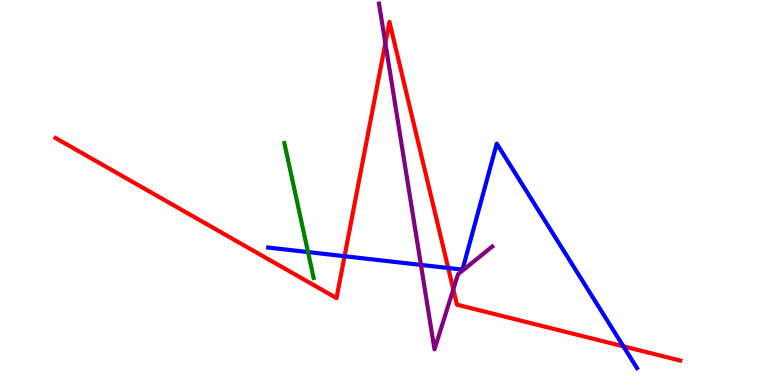[{'lines': ['blue', 'red'], 'intersections': [{'x': 4.45, 'y': 3.34}, {'x': 5.78, 'y': 3.04}, {'x': 8.04, 'y': 1.0}]}, {'lines': ['green', 'red'], 'intersections': []}, {'lines': ['purple', 'red'], 'intersections': [{'x': 4.97, 'y': 8.88}, {'x': 5.85, 'y': 2.48}]}, {'lines': ['blue', 'green'], 'intersections': [{'x': 3.97, 'y': 3.45}]}, {'lines': ['blue', 'purple'], 'intersections': [{'x': 5.43, 'y': 3.12}]}, {'lines': ['green', 'purple'], 'intersections': []}]